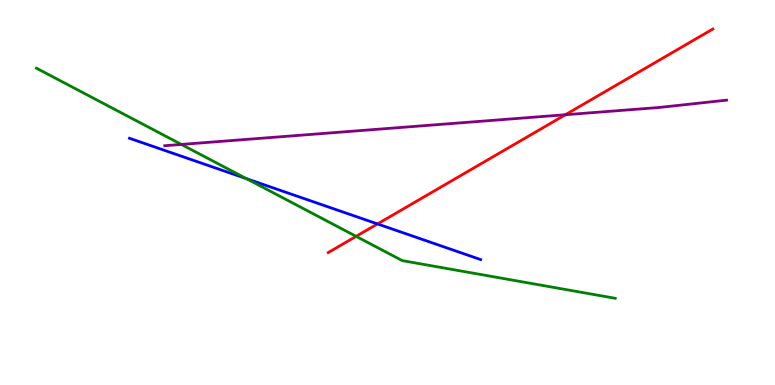[{'lines': ['blue', 'red'], 'intersections': [{'x': 4.87, 'y': 4.18}]}, {'lines': ['green', 'red'], 'intersections': [{'x': 4.6, 'y': 3.86}]}, {'lines': ['purple', 'red'], 'intersections': [{'x': 7.3, 'y': 7.02}]}, {'lines': ['blue', 'green'], 'intersections': [{'x': 3.18, 'y': 5.36}]}, {'lines': ['blue', 'purple'], 'intersections': []}, {'lines': ['green', 'purple'], 'intersections': [{'x': 2.34, 'y': 6.25}]}]